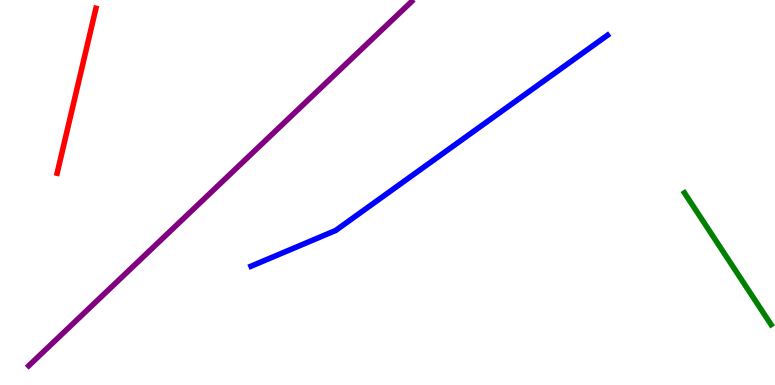[{'lines': ['blue', 'red'], 'intersections': []}, {'lines': ['green', 'red'], 'intersections': []}, {'lines': ['purple', 'red'], 'intersections': []}, {'lines': ['blue', 'green'], 'intersections': []}, {'lines': ['blue', 'purple'], 'intersections': []}, {'lines': ['green', 'purple'], 'intersections': []}]